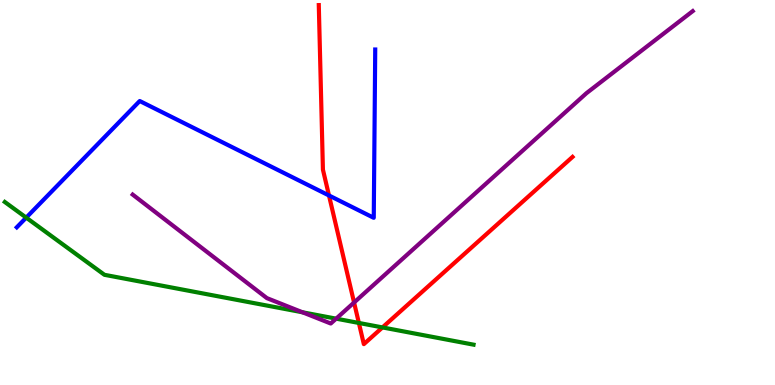[{'lines': ['blue', 'red'], 'intersections': [{'x': 4.24, 'y': 4.92}]}, {'lines': ['green', 'red'], 'intersections': [{'x': 4.63, 'y': 1.61}, {'x': 4.93, 'y': 1.5}]}, {'lines': ['purple', 'red'], 'intersections': [{'x': 4.57, 'y': 2.14}]}, {'lines': ['blue', 'green'], 'intersections': [{'x': 0.338, 'y': 4.35}]}, {'lines': ['blue', 'purple'], 'intersections': []}, {'lines': ['green', 'purple'], 'intersections': [{'x': 3.9, 'y': 1.89}, {'x': 4.34, 'y': 1.72}]}]